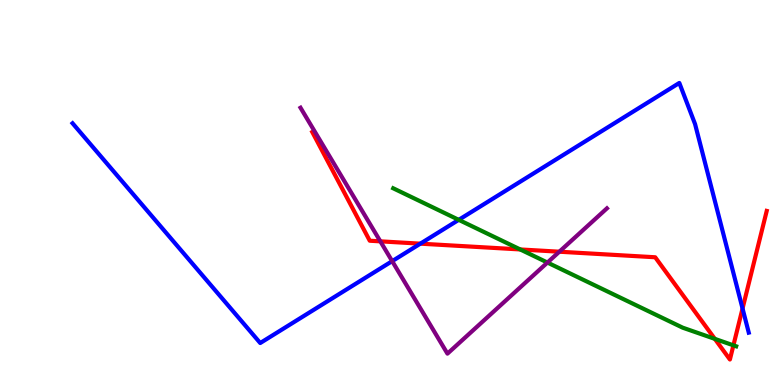[{'lines': ['blue', 'red'], 'intersections': [{'x': 5.42, 'y': 3.67}, {'x': 9.58, 'y': 1.99}]}, {'lines': ['green', 'red'], 'intersections': [{'x': 6.71, 'y': 3.52}, {'x': 9.22, 'y': 1.2}, {'x': 9.46, 'y': 1.03}]}, {'lines': ['purple', 'red'], 'intersections': [{'x': 4.91, 'y': 3.73}, {'x': 7.22, 'y': 3.46}]}, {'lines': ['blue', 'green'], 'intersections': [{'x': 5.92, 'y': 4.29}]}, {'lines': ['blue', 'purple'], 'intersections': [{'x': 5.06, 'y': 3.22}]}, {'lines': ['green', 'purple'], 'intersections': [{'x': 7.06, 'y': 3.18}]}]